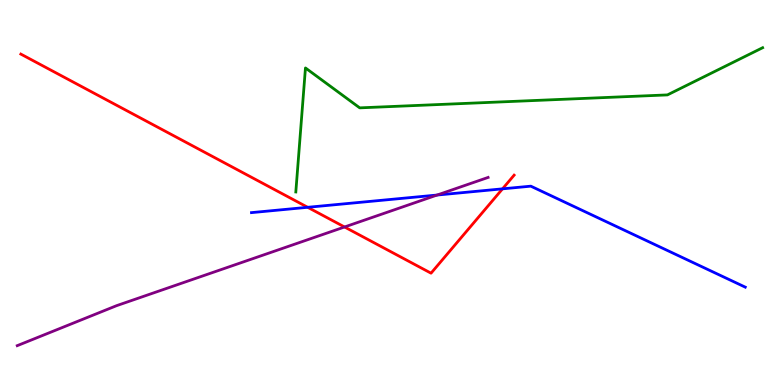[{'lines': ['blue', 'red'], 'intersections': [{'x': 3.97, 'y': 4.62}, {'x': 6.48, 'y': 5.1}]}, {'lines': ['green', 'red'], 'intersections': []}, {'lines': ['purple', 'red'], 'intersections': [{'x': 4.45, 'y': 4.1}]}, {'lines': ['blue', 'green'], 'intersections': []}, {'lines': ['blue', 'purple'], 'intersections': [{'x': 5.64, 'y': 4.93}]}, {'lines': ['green', 'purple'], 'intersections': []}]